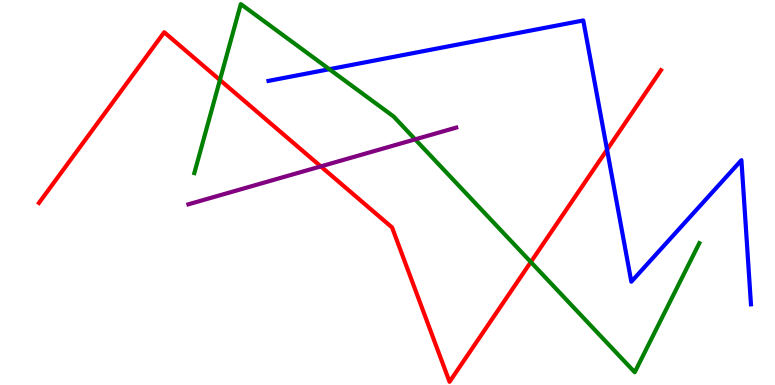[{'lines': ['blue', 'red'], 'intersections': [{'x': 7.83, 'y': 6.11}]}, {'lines': ['green', 'red'], 'intersections': [{'x': 2.84, 'y': 7.92}, {'x': 6.85, 'y': 3.19}]}, {'lines': ['purple', 'red'], 'intersections': [{'x': 4.14, 'y': 5.68}]}, {'lines': ['blue', 'green'], 'intersections': [{'x': 4.25, 'y': 8.2}]}, {'lines': ['blue', 'purple'], 'intersections': []}, {'lines': ['green', 'purple'], 'intersections': [{'x': 5.36, 'y': 6.38}]}]